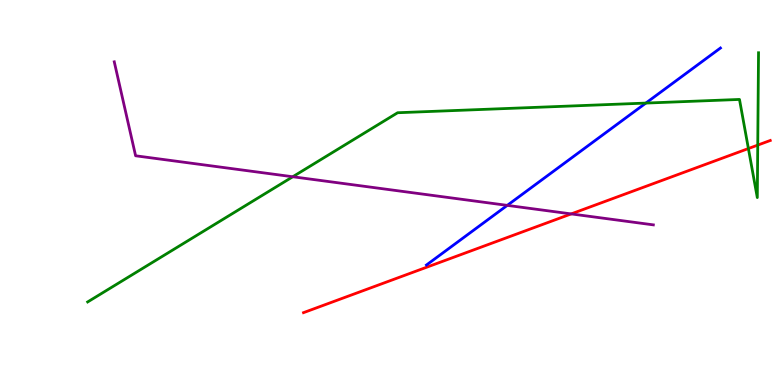[{'lines': ['blue', 'red'], 'intersections': []}, {'lines': ['green', 'red'], 'intersections': [{'x': 9.66, 'y': 6.14}, {'x': 9.78, 'y': 6.23}]}, {'lines': ['purple', 'red'], 'intersections': [{'x': 7.37, 'y': 4.44}]}, {'lines': ['blue', 'green'], 'intersections': [{'x': 8.33, 'y': 7.32}]}, {'lines': ['blue', 'purple'], 'intersections': [{'x': 6.55, 'y': 4.67}]}, {'lines': ['green', 'purple'], 'intersections': [{'x': 3.78, 'y': 5.41}]}]